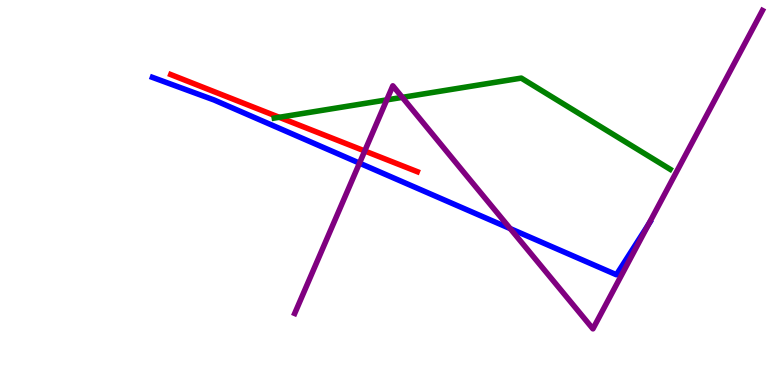[{'lines': ['blue', 'red'], 'intersections': []}, {'lines': ['green', 'red'], 'intersections': [{'x': 3.6, 'y': 6.95}]}, {'lines': ['purple', 'red'], 'intersections': [{'x': 4.71, 'y': 6.08}]}, {'lines': ['blue', 'green'], 'intersections': []}, {'lines': ['blue', 'purple'], 'intersections': [{'x': 4.64, 'y': 5.76}, {'x': 6.58, 'y': 4.06}, {'x': 8.37, 'y': 4.17}]}, {'lines': ['green', 'purple'], 'intersections': [{'x': 4.99, 'y': 7.41}, {'x': 5.19, 'y': 7.47}]}]